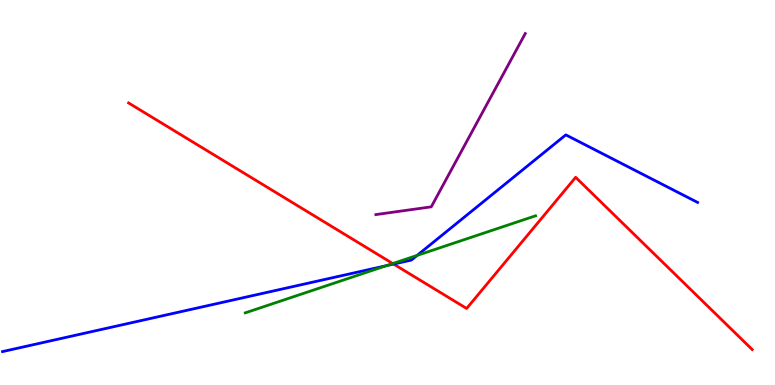[{'lines': ['blue', 'red'], 'intersections': [{'x': 5.08, 'y': 3.14}]}, {'lines': ['green', 'red'], 'intersections': [{'x': 5.07, 'y': 3.15}]}, {'lines': ['purple', 'red'], 'intersections': []}, {'lines': ['blue', 'green'], 'intersections': [{'x': 4.99, 'y': 3.1}, {'x': 5.38, 'y': 3.37}]}, {'lines': ['blue', 'purple'], 'intersections': []}, {'lines': ['green', 'purple'], 'intersections': []}]